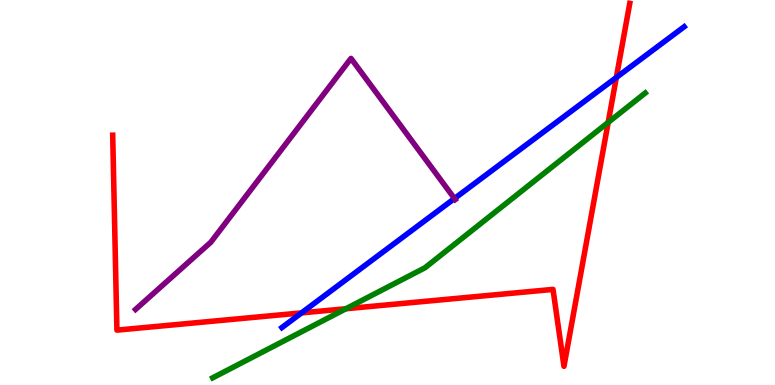[{'lines': ['blue', 'red'], 'intersections': [{'x': 3.89, 'y': 1.87}, {'x': 7.95, 'y': 7.99}]}, {'lines': ['green', 'red'], 'intersections': [{'x': 4.46, 'y': 1.98}, {'x': 7.85, 'y': 6.82}]}, {'lines': ['purple', 'red'], 'intersections': []}, {'lines': ['blue', 'green'], 'intersections': []}, {'lines': ['blue', 'purple'], 'intersections': [{'x': 5.86, 'y': 4.84}]}, {'lines': ['green', 'purple'], 'intersections': []}]